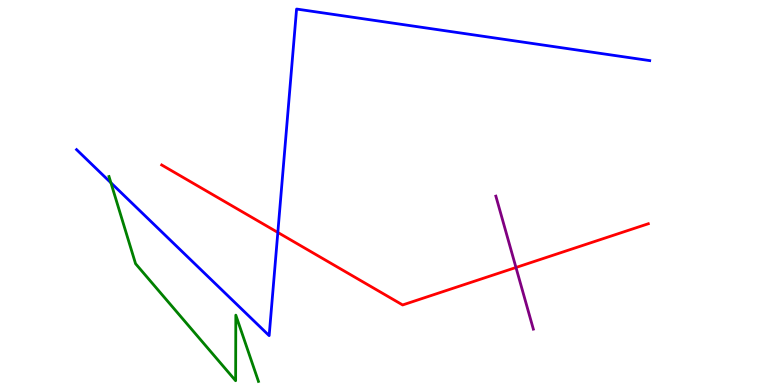[{'lines': ['blue', 'red'], 'intersections': [{'x': 3.58, 'y': 3.96}]}, {'lines': ['green', 'red'], 'intersections': []}, {'lines': ['purple', 'red'], 'intersections': [{'x': 6.66, 'y': 3.05}]}, {'lines': ['blue', 'green'], 'intersections': [{'x': 1.43, 'y': 5.25}]}, {'lines': ['blue', 'purple'], 'intersections': []}, {'lines': ['green', 'purple'], 'intersections': []}]